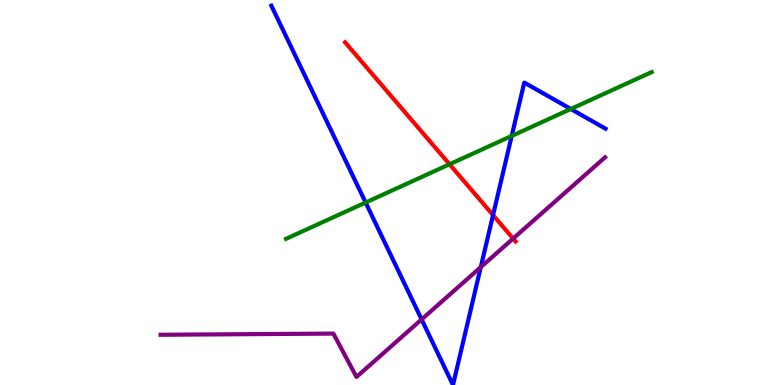[{'lines': ['blue', 'red'], 'intersections': [{'x': 6.36, 'y': 4.41}]}, {'lines': ['green', 'red'], 'intersections': [{'x': 5.8, 'y': 5.73}]}, {'lines': ['purple', 'red'], 'intersections': [{'x': 6.62, 'y': 3.8}]}, {'lines': ['blue', 'green'], 'intersections': [{'x': 4.72, 'y': 4.74}, {'x': 6.6, 'y': 6.47}, {'x': 7.37, 'y': 7.17}]}, {'lines': ['blue', 'purple'], 'intersections': [{'x': 5.44, 'y': 1.7}, {'x': 6.2, 'y': 3.06}]}, {'lines': ['green', 'purple'], 'intersections': []}]